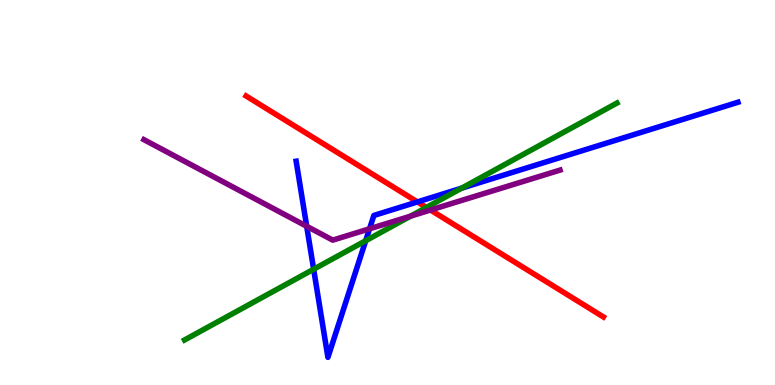[{'lines': ['blue', 'red'], 'intersections': [{'x': 5.39, 'y': 4.76}]}, {'lines': ['green', 'red'], 'intersections': [{'x': 5.5, 'y': 4.61}]}, {'lines': ['purple', 'red'], 'intersections': [{'x': 5.55, 'y': 4.55}]}, {'lines': ['blue', 'green'], 'intersections': [{'x': 4.05, 'y': 3.01}, {'x': 4.72, 'y': 3.75}, {'x': 5.96, 'y': 5.11}]}, {'lines': ['blue', 'purple'], 'intersections': [{'x': 3.96, 'y': 4.12}, {'x': 4.77, 'y': 4.06}]}, {'lines': ['green', 'purple'], 'intersections': [{'x': 5.3, 'y': 4.38}]}]